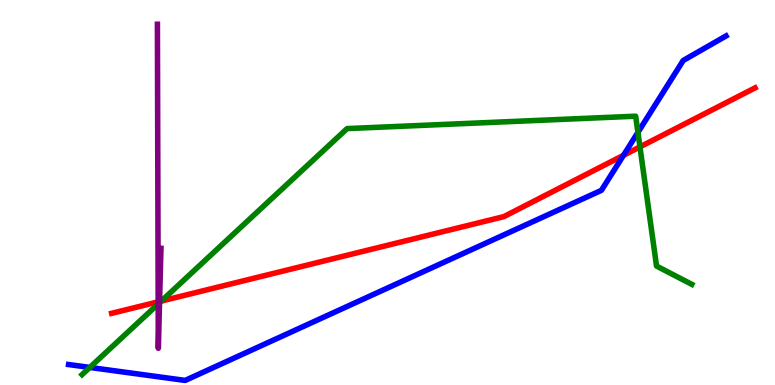[{'lines': ['blue', 'red'], 'intersections': [{'x': 8.04, 'y': 5.97}]}, {'lines': ['green', 'red'], 'intersections': [{'x': 2.08, 'y': 2.18}, {'x': 8.26, 'y': 6.18}]}, {'lines': ['purple', 'red'], 'intersections': [{'x': 2.04, 'y': 2.16}, {'x': 2.06, 'y': 2.17}]}, {'lines': ['blue', 'green'], 'intersections': [{'x': 1.16, 'y': 0.456}, {'x': 8.23, 'y': 6.56}]}, {'lines': ['blue', 'purple'], 'intersections': []}, {'lines': ['green', 'purple'], 'intersections': [{'x': 2.04, 'y': 2.1}, {'x': 2.06, 'y': 2.14}]}]